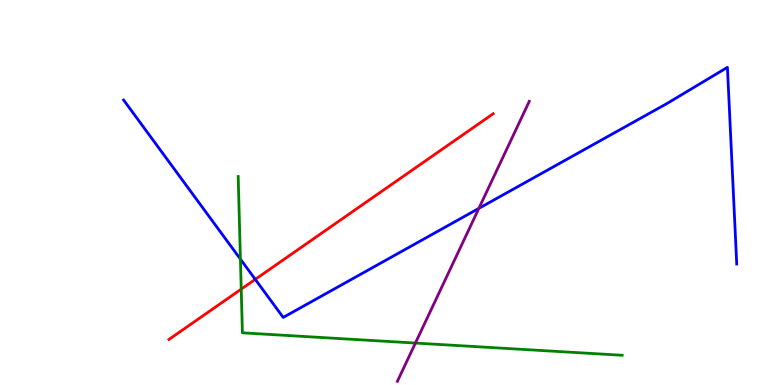[{'lines': ['blue', 'red'], 'intersections': [{'x': 3.29, 'y': 2.74}]}, {'lines': ['green', 'red'], 'intersections': [{'x': 3.11, 'y': 2.49}]}, {'lines': ['purple', 'red'], 'intersections': []}, {'lines': ['blue', 'green'], 'intersections': [{'x': 3.1, 'y': 3.27}]}, {'lines': ['blue', 'purple'], 'intersections': [{'x': 6.18, 'y': 4.59}]}, {'lines': ['green', 'purple'], 'intersections': [{'x': 5.36, 'y': 1.09}]}]